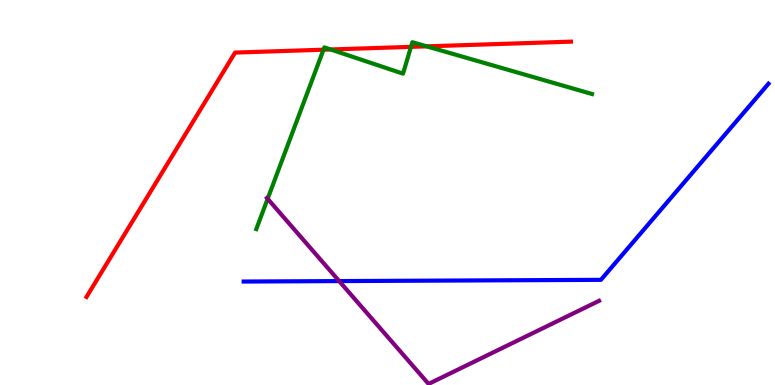[{'lines': ['blue', 'red'], 'intersections': []}, {'lines': ['green', 'red'], 'intersections': [{'x': 4.17, 'y': 8.71}, {'x': 4.27, 'y': 8.71}, {'x': 5.3, 'y': 8.78}, {'x': 5.51, 'y': 8.8}]}, {'lines': ['purple', 'red'], 'intersections': []}, {'lines': ['blue', 'green'], 'intersections': []}, {'lines': ['blue', 'purple'], 'intersections': [{'x': 4.38, 'y': 2.7}]}, {'lines': ['green', 'purple'], 'intersections': [{'x': 3.45, 'y': 4.84}]}]